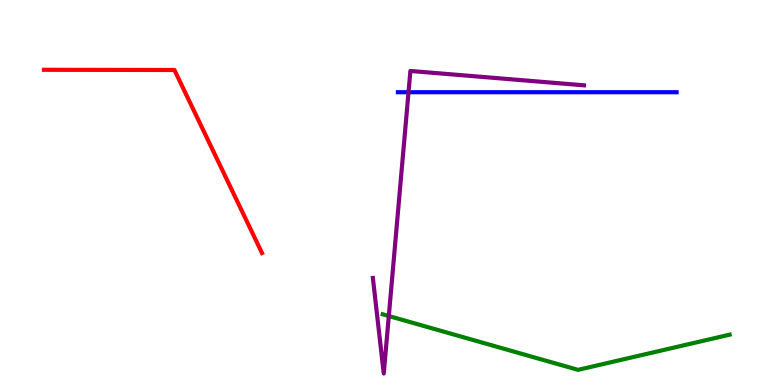[{'lines': ['blue', 'red'], 'intersections': []}, {'lines': ['green', 'red'], 'intersections': []}, {'lines': ['purple', 'red'], 'intersections': []}, {'lines': ['blue', 'green'], 'intersections': []}, {'lines': ['blue', 'purple'], 'intersections': [{'x': 5.27, 'y': 7.6}]}, {'lines': ['green', 'purple'], 'intersections': [{'x': 5.02, 'y': 1.79}]}]